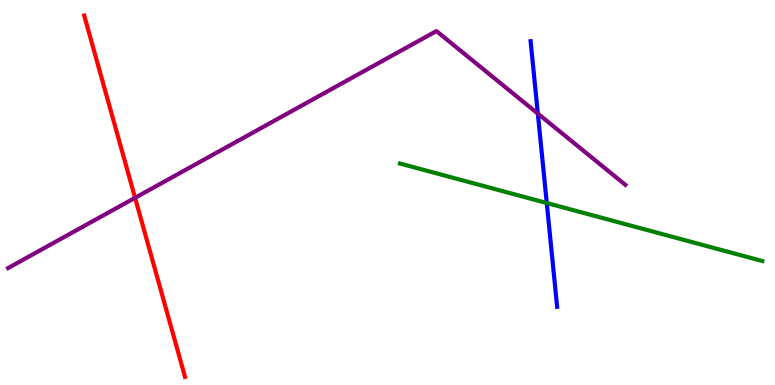[{'lines': ['blue', 'red'], 'intersections': []}, {'lines': ['green', 'red'], 'intersections': []}, {'lines': ['purple', 'red'], 'intersections': [{'x': 1.74, 'y': 4.86}]}, {'lines': ['blue', 'green'], 'intersections': [{'x': 7.05, 'y': 4.73}]}, {'lines': ['blue', 'purple'], 'intersections': [{'x': 6.94, 'y': 7.05}]}, {'lines': ['green', 'purple'], 'intersections': []}]